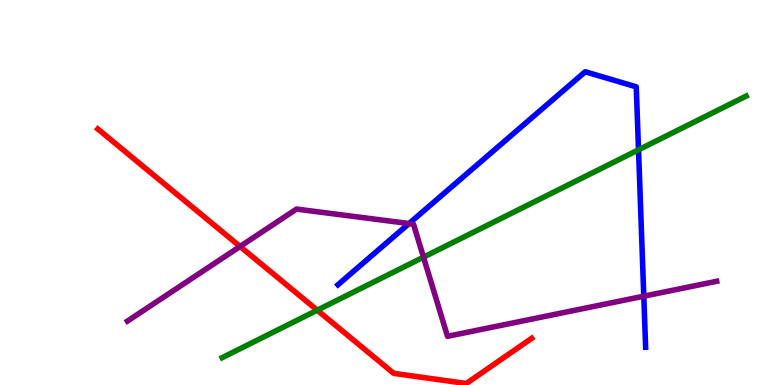[{'lines': ['blue', 'red'], 'intersections': []}, {'lines': ['green', 'red'], 'intersections': [{'x': 4.09, 'y': 1.94}]}, {'lines': ['purple', 'red'], 'intersections': [{'x': 3.1, 'y': 3.6}]}, {'lines': ['blue', 'green'], 'intersections': [{'x': 8.24, 'y': 6.11}]}, {'lines': ['blue', 'purple'], 'intersections': [{'x': 5.28, 'y': 4.19}, {'x': 8.31, 'y': 2.31}]}, {'lines': ['green', 'purple'], 'intersections': [{'x': 5.46, 'y': 3.32}]}]